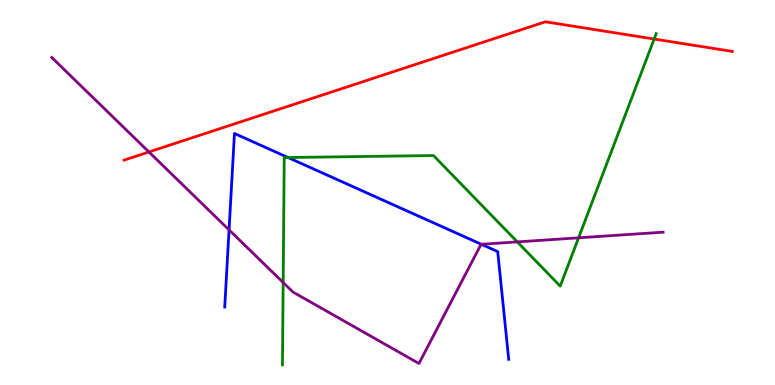[{'lines': ['blue', 'red'], 'intersections': []}, {'lines': ['green', 'red'], 'intersections': [{'x': 8.44, 'y': 8.99}]}, {'lines': ['purple', 'red'], 'intersections': [{'x': 1.92, 'y': 6.05}]}, {'lines': ['blue', 'green'], 'intersections': [{'x': 3.72, 'y': 5.91}]}, {'lines': ['blue', 'purple'], 'intersections': [{'x': 2.96, 'y': 4.03}, {'x': 6.21, 'y': 3.65}]}, {'lines': ['green', 'purple'], 'intersections': [{'x': 3.65, 'y': 2.66}, {'x': 6.67, 'y': 3.72}, {'x': 7.47, 'y': 3.82}]}]